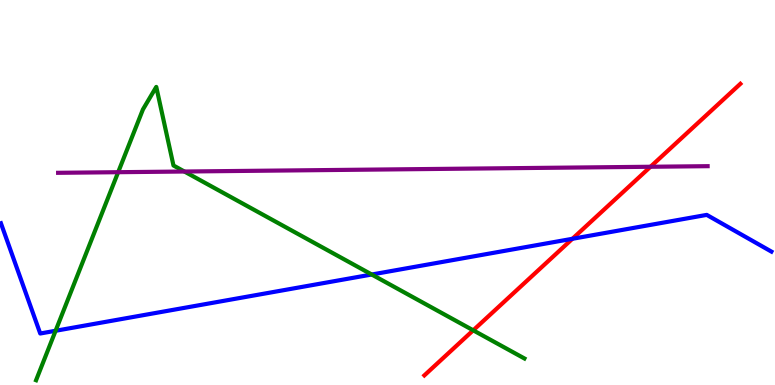[{'lines': ['blue', 'red'], 'intersections': [{'x': 7.39, 'y': 3.8}]}, {'lines': ['green', 'red'], 'intersections': [{'x': 6.11, 'y': 1.42}]}, {'lines': ['purple', 'red'], 'intersections': [{'x': 8.39, 'y': 5.67}]}, {'lines': ['blue', 'green'], 'intersections': [{'x': 0.717, 'y': 1.41}, {'x': 4.8, 'y': 2.87}]}, {'lines': ['blue', 'purple'], 'intersections': []}, {'lines': ['green', 'purple'], 'intersections': [{'x': 1.52, 'y': 5.53}, {'x': 2.38, 'y': 5.54}]}]